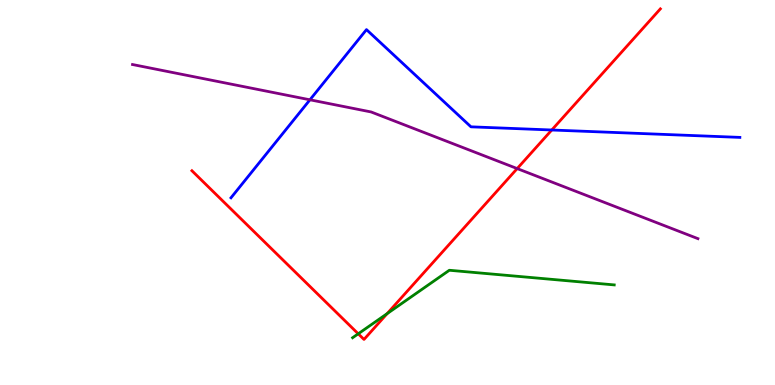[{'lines': ['blue', 'red'], 'intersections': [{'x': 7.12, 'y': 6.62}]}, {'lines': ['green', 'red'], 'intersections': [{'x': 4.62, 'y': 1.33}, {'x': 5.0, 'y': 1.85}]}, {'lines': ['purple', 'red'], 'intersections': [{'x': 6.67, 'y': 5.62}]}, {'lines': ['blue', 'green'], 'intersections': []}, {'lines': ['blue', 'purple'], 'intersections': [{'x': 4.0, 'y': 7.41}]}, {'lines': ['green', 'purple'], 'intersections': []}]